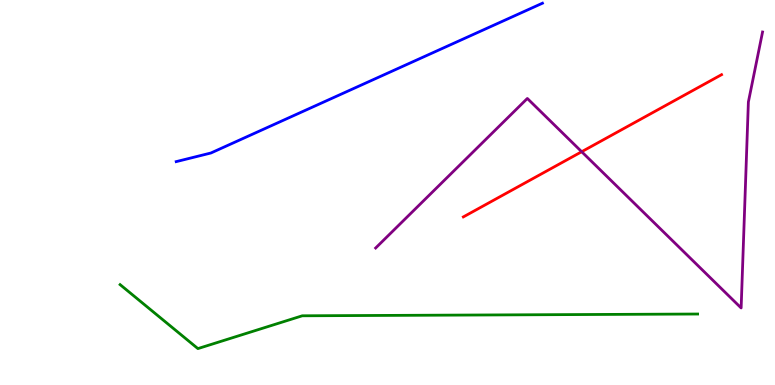[{'lines': ['blue', 'red'], 'intersections': []}, {'lines': ['green', 'red'], 'intersections': []}, {'lines': ['purple', 'red'], 'intersections': [{'x': 7.51, 'y': 6.06}]}, {'lines': ['blue', 'green'], 'intersections': []}, {'lines': ['blue', 'purple'], 'intersections': []}, {'lines': ['green', 'purple'], 'intersections': []}]